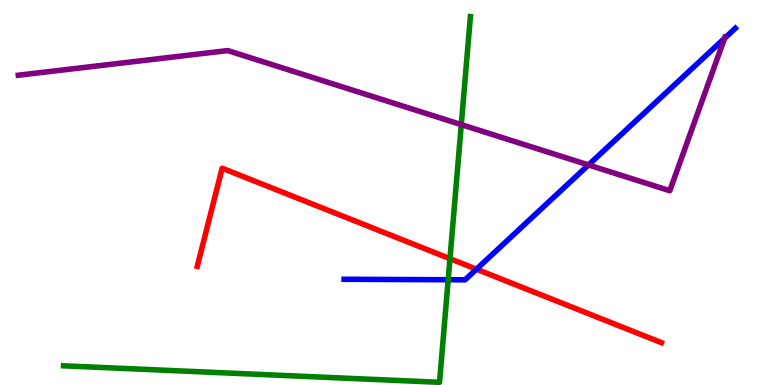[{'lines': ['blue', 'red'], 'intersections': [{'x': 6.15, 'y': 3.01}]}, {'lines': ['green', 'red'], 'intersections': [{'x': 5.81, 'y': 3.28}]}, {'lines': ['purple', 'red'], 'intersections': []}, {'lines': ['blue', 'green'], 'intersections': [{'x': 5.78, 'y': 2.73}]}, {'lines': ['blue', 'purple'], 'intersections': [{'x': 7.59, 'y': 5.72}, {'x': 9.35, 'y': 9.01}]}, {'lines': ['green', 'purple'], 'intersections': [{'x': 5.95, 'y': 6.76}]}]